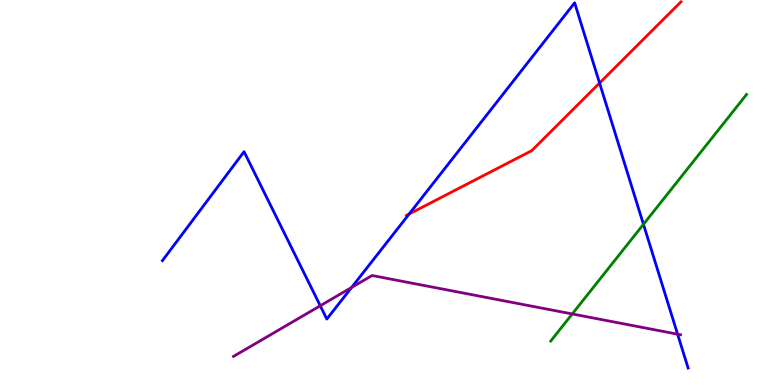[{'lines': ['blue', 'red'], 'intersections': [{'x': 5.28, 'y': 4.44}, {'x': 7.74, 'y': 7.84}]}, {'lines': ['green', 'red'], 'intersections': []}, {'lines': ['purple', 'red'], 'intersections': []}, {'lines': ['blue', 'green'], 'intersections': [{'x': 8.3, 'y': 4.17}]}, {'lines': ['blue', 'purple'], 'intersections': [{'x': 4.13, 'y': 2.06}, {'x': 4.54, 'y': 2.53}, {'x': 8.74, 'y': 1.32}]}, {'lines': ['green', 'purple'], 'intersections': [{'x': 7.38, 'y': 1.85}]}]